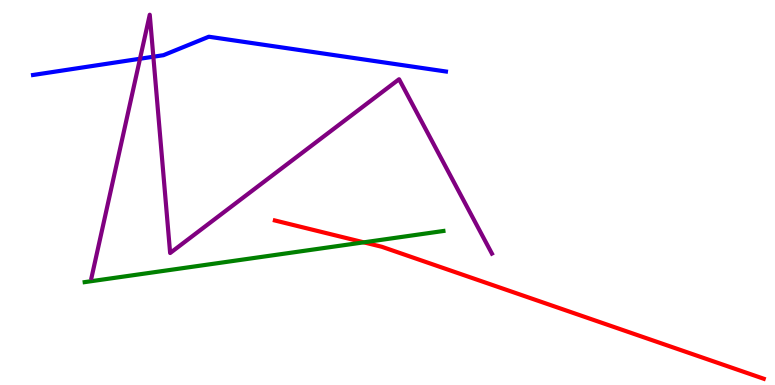[{'lines': ['blue', 'red'], 'intersections': []}, {'lines': ['green', 'red'], 'intersections': [{'x': 4.69, 'y': 3.71}]}, {'lines': ['purple', 'red'], 'intersections': []}, {'lines': ['blue', 'green'], 'intersections': []}, {'lines': ['blue', 'purple'], 'intersections': [{'x': 1.81, 'y': 8.47}, {'x': 1.98, 'y': 8.53}]}, {'lines': ['green', 'purple'], 'intersections': []}]